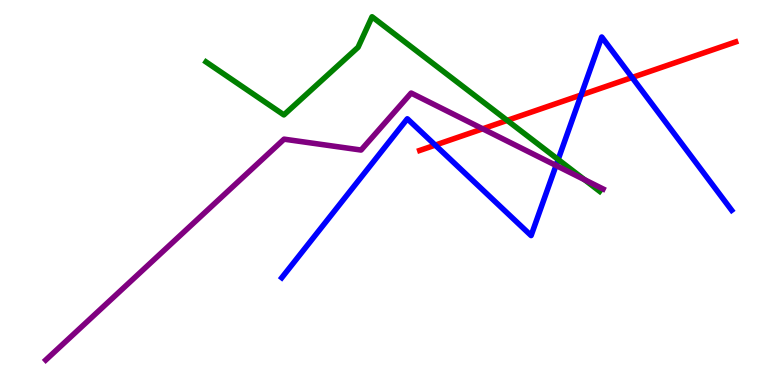[{'lines': ['blue', 'red'], 'intersections': [{'x': 5.62, 'y': 6.23}, {'x': 7.5, 'y': 7.53}, {'x': 8.16, 'y': 7.99}]}, {'lines': ['green', 'red'], 'intersections': [{'x': 6.54, 'y': 6.87}]}, {'lines': ['purple', 'red'], 'intersections': [{'x': 6.23, 'y': 6.65}]}, {'lines': ['blue', 'green'], 'intersections': [{'x': 7.2, 'y': 5.86}]}, {'lines': ['blue', 'purple'], 'intersections': [{'x': 7.17, 'y': 5.7}]}, {'lines': ['green', 'purple'], 'intersections': [{'x': 7.54, 'y': 5.33}]}]